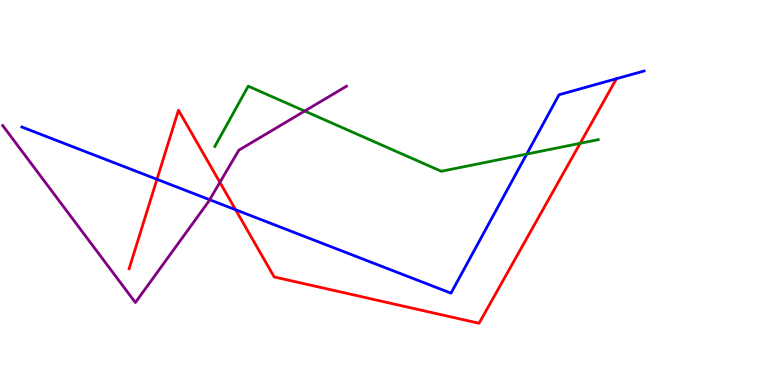[{'lines': ['blue', 'red'], 'intersections': [{'x': 2.03, 'y': 5.34}, {'x': 3.04, 'y': 4.55}, {'x': 7.95, 'y': 7.96}]}, {'lines': ['green', 'red'], 'intersections': [{'x': 7.49, 'y': 6.28}]}, {'lines': ['purple', 'red'], 'intersections': [{'x': 2.84, 'y': 5.26}]}, {'lines': ['blue', 'green'], 'intersections': [{'x': 6.8, 'y': 6.0}]}, {'lines': ['blue', 'purple'], 'intersections': [{'x': 2.71, 'y': 4.81}]}, {'lines': ['green', 'purple'], 'intersections': [{'x': 3.93, 'y': 7.12}]}]